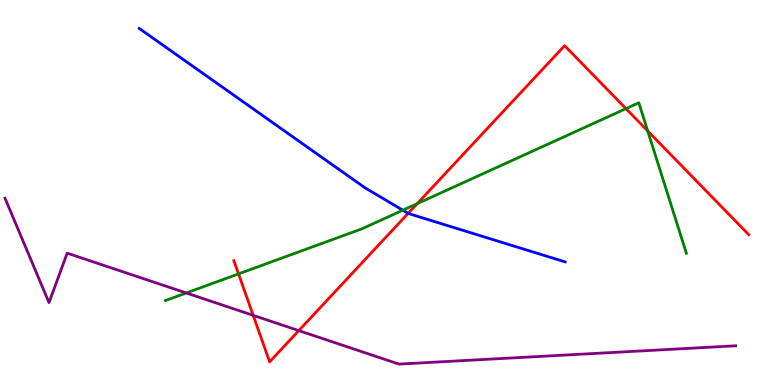[{'lines': ['blue', 'red'], 'intersections': [{'x': 5.27, 'y': 4.46}]}, {'lines': ['green', 'red'], 'intersections': [{'x': 3.08, 'y': 2.89}, {'x': 5.38, 'y': 4.71}, {'x': 8.08, 'y': 7.18}, {'x': 8.36, 'y': 6.6}]}, {'lines': ['purple', 'red'], 'intersections': [{'x': 3.27, 'y': 1.81}, {'x': 3.86, 'y': 1.41}]}, {'lines': ['blue', 'green'], 'intersections': [{'x': 5.2, 'y': 4.54}]}, {'lines': ['blue', 'purple'], 'intersections': []}, {'lines': ['green', 'purple'], 'intersections': [{'x': 2.4, 'y': 2.39}]}]